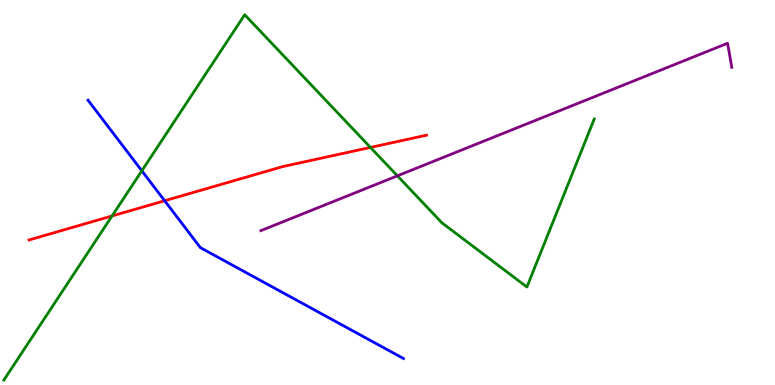[{'lines': ['blue', 'red'], 'intersections': [{'x': 2.12, 'y': 4.79}]}, {'lines': ['green', 'red'], 'intersections': [{'x': 1.45, 'y': 4.39}, {'x': 4.78, 'y': 6.17}]}, {'lines': ['purple', 'red'], 'intersections': []}, {'lines': ['blue', 'green'], 'intersections': [{'x': 1.83, 'y': 5.56}]}, {'lines': ['blue', 'purple'], 'intersections': []}, {'lines': ['green', 'purple'], 'intersections': [{'x': 5.13, 'y': 5.43}]}]